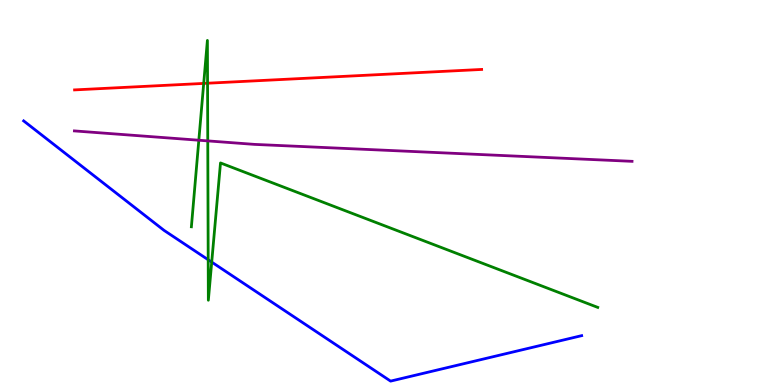[{'lines': ['blue', 'red'], 'intersections': []}, {'lines': ['green', 'red'], 'intersections': [{'x': 2.63, 'y': 7.83}, {'x': 2.68, 'y': 7.84}]}, {'lines': ['purple', 'red'], 'intersections': []}, {'lines': ['blue', 'green'], 'intersections': [{'x': 2.69, 'y': 3.25}, {'x': 2.73, 'y': 3.19}]}, {'lines': ['blue', 'purple'], 'intersections': []}, {'lines': ['green', 'purple'], 'intersections': [{'x': 2.57, 'y': 6.36}, {'x': 2.68, 'y': 6.34}]}]